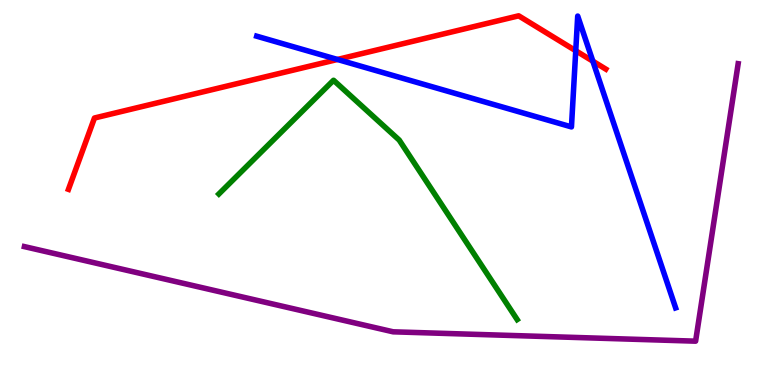[{'lines': ['blue', 'red'], 'intersections': [{'x': 4.35, 'y': 8.46}, {'x': 7.43, 'y': 8.68}, {'x': 7.65, 'y': 8.41}]}, {'lines': ['green', 'red'], 'intersections': []}, {'lines': ['purple', 'red'], 'intersections': []}, {'lines': ['blue', 'green'], 'intersections': []}, {'lines': ['blue', 'purple'], 'intersections': []}, {'lines': ['green', 'purple'], 'intersections': []}]